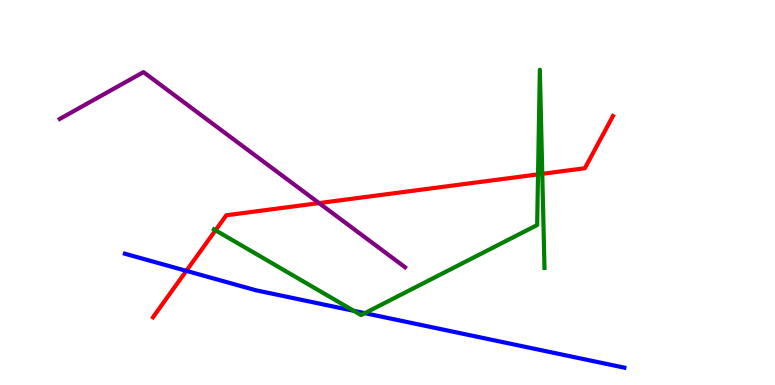[{'lines': ['blue', 'red'], 'intersections': [{'x': 2.4, 'y': 2.96}]}, {'lines': ['green', 'red'], 'intersections': [{'x': 2.78, 'y': 4.02}, {'x': 6.94, 'y': 5.47}, {'x': 7.0, 'y': 5.49}]}, {'lines': ['purple', 'red'], 'intersections': [{'x': 4.12, 'y': 4.72}]}, {'lines': ['blue', 'green'], 'intersections': [{'x': 4.56, 'y': 1.93}, {'x': 4.71, 'y': 1.87}]}, {'lines': ['blue', 'purple'], 'intersections': []}, {'lines': ['green', 'purple'], 'intersections': []}]